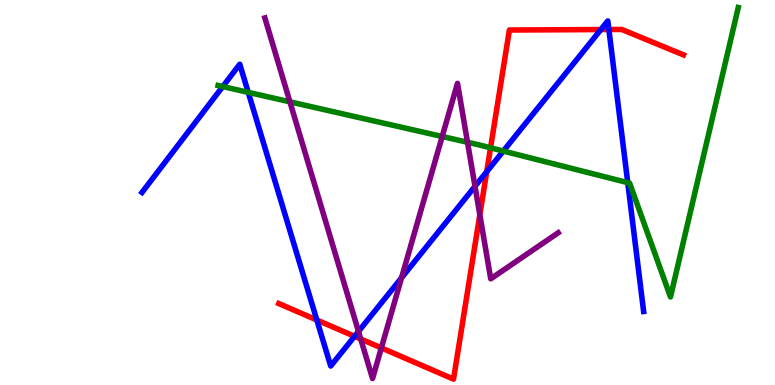[{'lines': ['blue', 'red'], 'intersections': [{'x': 4.09, 'y': 1.69}, {'x': 4.57, 'y': 1.26}, {'x': 6.28, 'y': 5.54}, {'x': 7.75, 'y': 9.23}, {'x': 7.86, 'y': 9.23}]}, {'lines': ['green', 'red'], 'intersections': [{'x': 6.33, 'y': 6.16}]}, {'lines': ['purple', 'red'], 'intersections': [{'x': 4.65, 'y': 1.19}, {'x': 4.92, 'y': 0.963}, {'x': 6.19, 'y': 4.42}]}, {'lines': ['blue', 'green'], 'intersections': [{'x': 2.87, 'y': 7.75}, {'x': 3.2, 'y': 7.6}, {'x': 6.49, 'y': 6.08}, {'x': 8.1, 'y': 5.26}]}, {'lines': ['blue', 'purple'], 'intersections': [{'x': 4.63, 'y': 1.39}, {'x': 5.18, 'y': 2.78}, {'x': 6.13, 'y': 5.16}]}, {'lines': ['green', 'purple'], 'intersections': [{'x': 3.74, 'y': 7.35}, {'x': 5.71, 'y': 6.45}, {'x': 6.03, 'y': 6.3}]}]